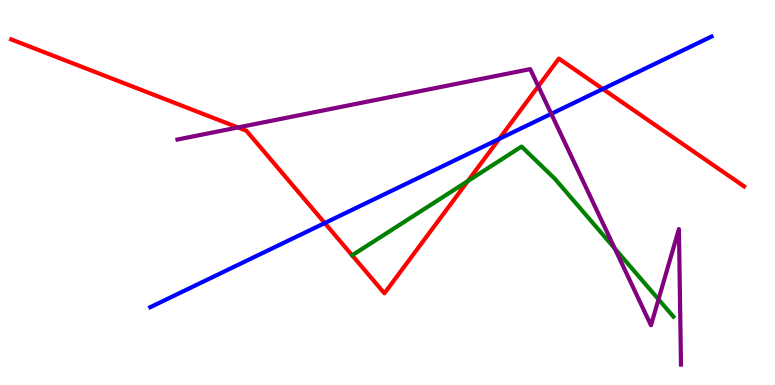[{'lines': ['blue', 'red'], 'intersections': [{'x': 4.19, 'y': 4.21}, {'x': 6.44, 'y': 6.39}, {'x': 7.78, 'y': 7.69}]}, {'lines': ['green', 'red'], 'intersections': [{'x': 4.54, 'y': 3.37}, {'x': 6.04, 'y': 5.3}]}, {'lines': ['purple', 'red'], 'intersections': [{'x': 3.07, 'y': 6.69}, {'x': 6.95, 'y': 7.76}]}, {'lines': ['blue', 'green'], 'intersections': []}, {'lines': ['blue', 'purple'], 'intersections': [{'x': 7.11, 'y': 7.04}]}, {'lines': ['green', 'purple'], 'intersections': [{'x': 7.93, 'y': 3.55}, {'x': 8.5, 'y': 2.22}]}]